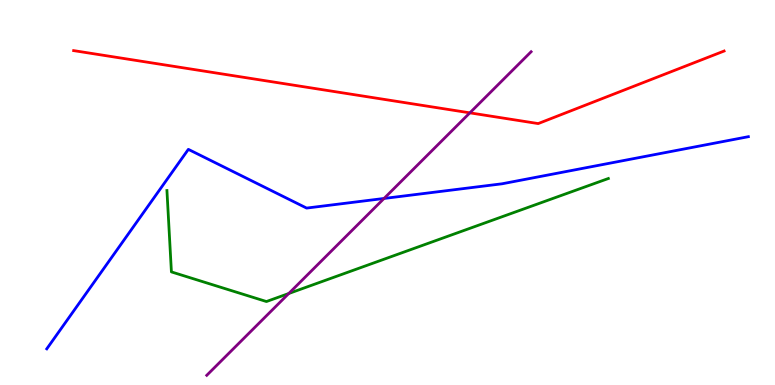[{'lines': ['blue', 'red'], 'intersections': []}, {'lines': ['green', 'red'], 'intersections': []}, {'lines': ['purple', 'red'], 'intersections': [{'x': 6.06, 'y': 7.07}]}, {'lines': ['blue', 'green'], 'intersections': []}, {'lines': ['blue', 'purple'], 'intersections': [{'x': 4.96, 'y': 4.85}]}, {'lines': ['green', 'purple'], 'intersections': [{'x': 3.73, 'y': 2.38}]}]